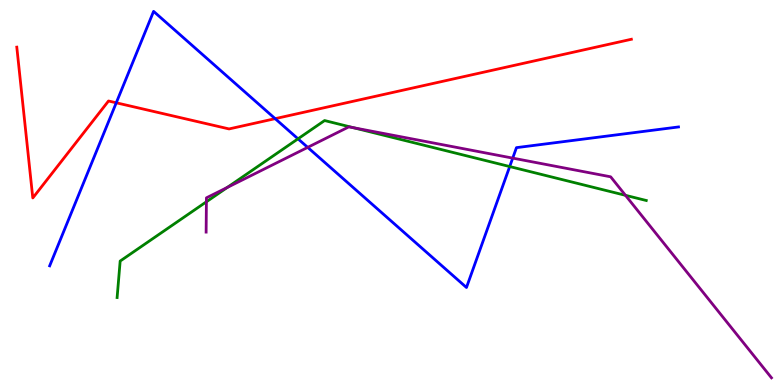[{'lines': ['blue', 'red'], 'intersections': [{'x': 1.5, 'y': 7.33}, {'x': 3.55, 'y': 6.92}]}, {'lines': ['green', 'red'], 'intersections': []}, {'lines': ['purple', 'red'], 'intersections': []}, {'lines': ['blue', 'green'], 'intersections': [{'x': 3.85, 'y': 6.39}, {'x': 6.58, 'y': 5.67}]}, {'lines': ['blue', 'purple'], 'intersections': [{'x': 3.97, 'y': 6.17}, {'x': 6.62, 'y': 5.89}]}, {'lines': ['green', 'purple'], 'intersections': [{'x': 2.66, 'y': 4.76}, {'x': 2.93, 'y': 5.13}, {'x': 4.56, 'y': 6.68}, {'x': 8.07, 'y': 4.93}]}]